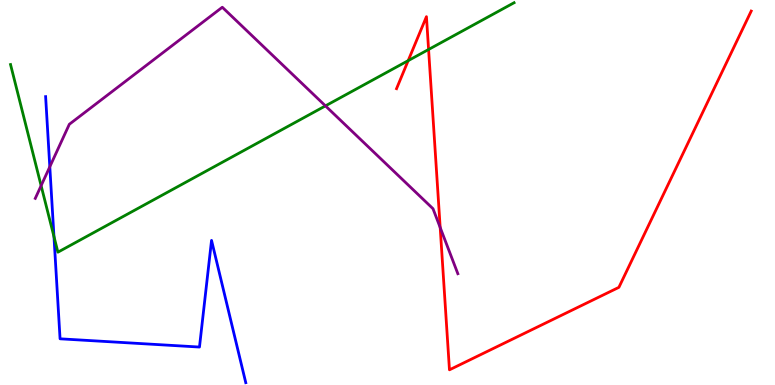[{'lines': ['blue', 'red'], 'intersections': []}, {'lines': ['green', 'red'], 'intersections': [{'x': 5.27, 'y': 8.42}, {'x': 5.53, 'y': 8.71}]}, {'lines': ['purple', 'red'], 'intersections': [{'x': 5.68, 'y': 4.09}]}, {'lines': ['blue', 'green'], 'intersections': [{'x': 0.696, 'y': 3.86}]}, {'lines': ['blue', 'purple'], 'intersections': [{'x': 0.643, 'y': 5.67}]}, {'lines': ['green', 'purple'], 'intersections': [{'x': 0.531, 'y': 5.18}, {'x': 4.2, 'y': 7.25}]}]